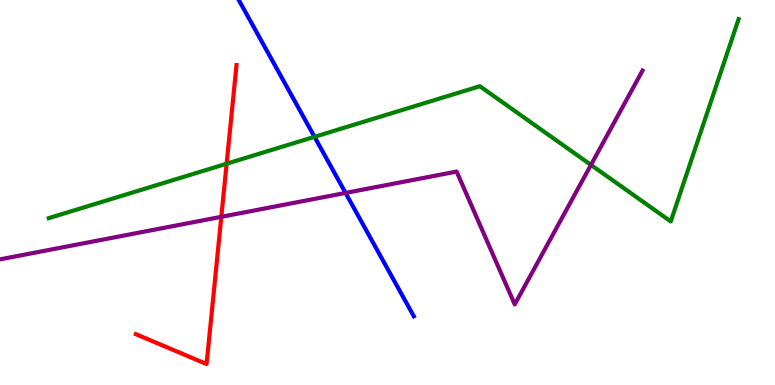[{'lines': ['blue', 'red'], 'intersections': []}, {'lines': ['green', 'red'], 'intersections': [{'x': 2.92, 'y': 5.75}]}, {'lines': ['purple', 'red'], 'intersections': [{'x': 2.86, 'y': 4.37}]}, {'lines': ['blue', 'green'], 'intersections': [{'x': 4.06, 'y': 6.45}]}, {'lines': ['blue', 'purple'], 'intersections': [{'x': 4.46, 'y': 4.99}]}, {'lines': ['green', 'purple'], 'intersections': [{'x': 7.63, 'y': 5.72}]}]